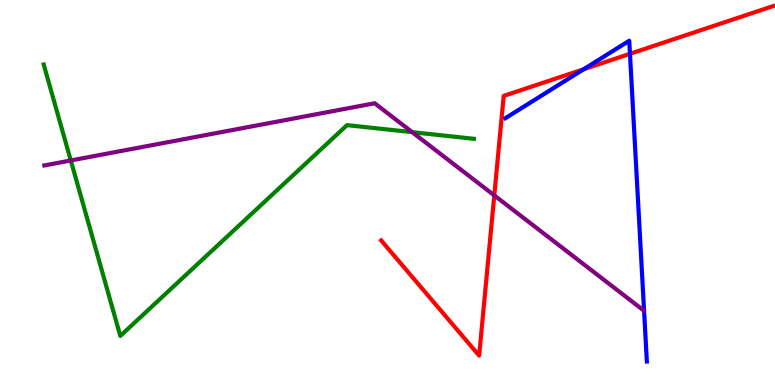[{'lines': ['blue', 'red'], 'intersections': [{'x': 7.53, 'y': 8.2}, {'x': 8.13, 'y': 8.6}]}, {'lines': ['green', 'red'], 'intersections': []}, {'lines': ['purple', 'red'], 'intersections': [{'x': 6.38, 'y': 4.93}]}, {'lines': ['blue', 'green'], 'intersections': []}, {'lines': ['blue', 'purple'], 'intersections': []}, {'lines': ['green', 'purple'], 'intersections': [{'x': 0.913, 'y': 5.83}, {'x': 5.32, 'y': 6.57}]}]